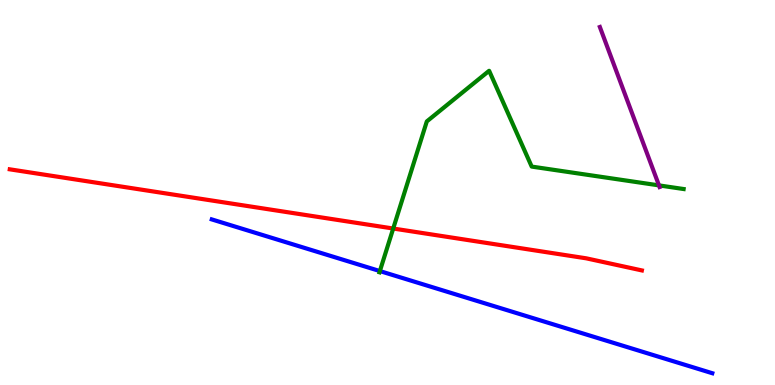[{'lines': ['blue', 'red'], 'intersections': []}, {'lines': ['green', 'red'], 'intersections': [{'x': 5.07, 'y': 4.06}]}, {'lines': ['purple', 'red'], 'intersections': []}, {'lines': ['blue', 'green'], 'intersections': [{'x': 4.9, 'y': 2.96}]}, {'lines': ['blue', 'purple'], 'intersections': []}, {'lines': ['green', 'purple'], 'intersections': [{'x': 8.5, 'y': 5.18}]}]